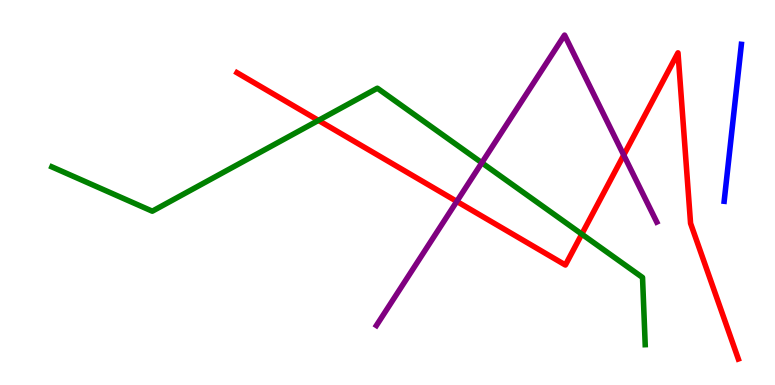[{'lines': ['blue', 'red'], 'intersections': []}, {'lines': ['green', 'red'], 'intersections': [{'x': 4.11, 'y': 6.87}, {'x': 7.51, 'y': 3.92}]}, {'lines': ['purple', 'red'], 'intersections': [{'x': 5.89, 'y': 4.77}, {'x': 8.05, 'y': 5.97}]}, {'lines': ['blue', 'green'], 'intersections': []}, {'lines': ['blue', 'purple'], 'intersections': []}, {'lines': ['green', 'purple'], 'intersections': [{'x': 6.22, 'y': 5.77}]}]